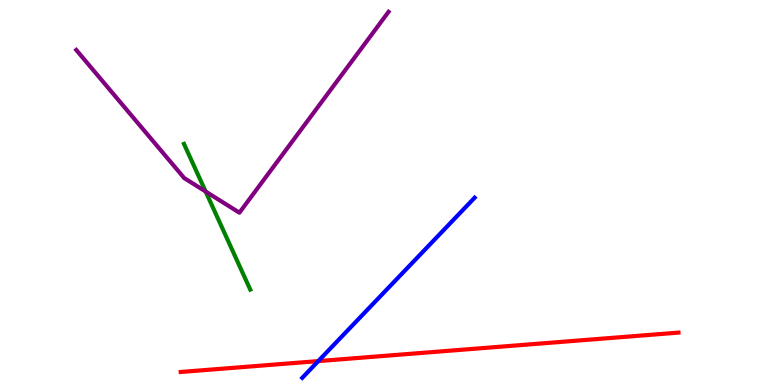[{'lines': ['blue', 'red'], 'intersections': [{'x': 4.11, 'y': 0.621}]}, {'lines': ['green', 'red'], 'intersections': []}, {'lines': ['purple', 'red'], 'intersections': []}, {'lines': ['blue', 'green'], 'intersections': []}, {'lines': ['blue', 'purple'], 'intersections': []}, {'lines': ['green', 'purple'], 'intersections': [{'x': 2.65, 'y': 5.03}]}]